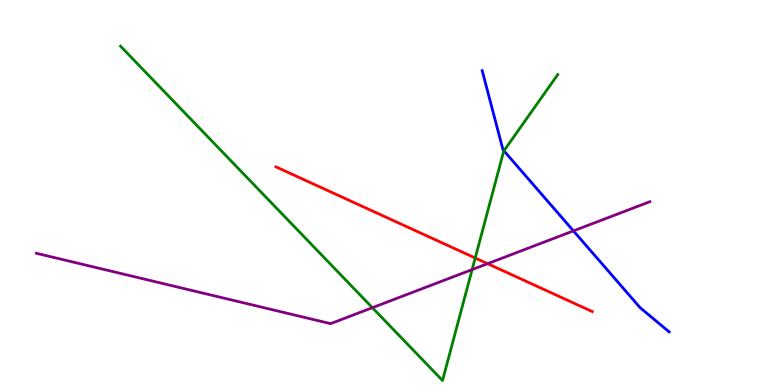[{'lines': ['blue', 'red'], 'intersections': []}, {'lines': ['green', 'red'], 'intersections': [{'x': 6.13, 'y': 3.3}]}, {'lines': ['purple', 'red'], 'intersections': [{'x': 6.29, 'y': 3.15}]}, {'lines': ['blue', 'green'], 'intersections': [{'x': 6.5, 'y': 6.08}]}, {'lines': ['blue', 'purple'], 'intersections': [{'x': 7.4, 'y': 4.0}]}, {'lines': ['green', 'purple'], 'intersections': [{'x': 4.8, 'y': 2.01}, {'x': 6.09, 'y': 3.0}]}]